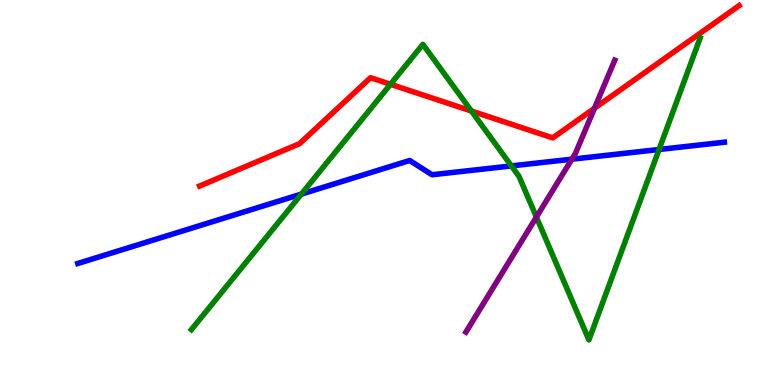[{'lines': ['blue', 'red'], 'intersections': []}, {'lines': ['green', 'red'], 'intersections': [{'x': 5.04, 'y': 7.81}, {'x': 6.08, 'y': 7.12}]}, {'lines': ['purple', 'red'], 'intersections': [{'x': 7.67, 'y': 7.19}]}, {'lines': ['blue', 'green'], 'intersections': [{'x': 3.89, 'y': 4.96}, {'x': 6.6, 'y': 5.69}, {'x': 8.5, 'y': 6.12}]}, {'lines': ['blue', 'purple'], 'intersections': [{'x': 7.38, 'y': 5.87}]}, {'lines': ['green', 'purple'], 'intersections': [{'x': 6.92, 'y': 4.36}]}]